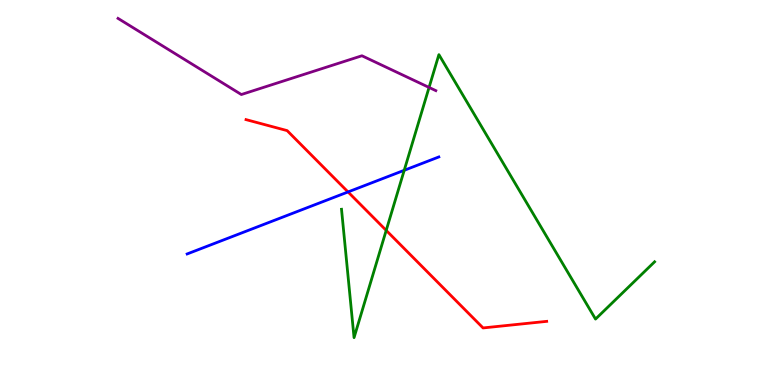[{'lines': ['blue', 'red'], 'intersections': [{'x': 4.49, 'y': 5.01}]}, {'lines': ['green', 'red'], 'intersections': [{'x': 4.98, 'y': 4.02}]}, {'lines': ['purple', 'red'], 'intersections': []}, {'lines': ['blue', 'green'], 'intersections': [{'x': 5.22, 'y': 5.58}]}, {'lines': ['blue', 'purple'], 'intersections': []}, {'lines': ['green', 'purple'], 'intersections': [{'x': 5.54, 'y': 7.73}]}]